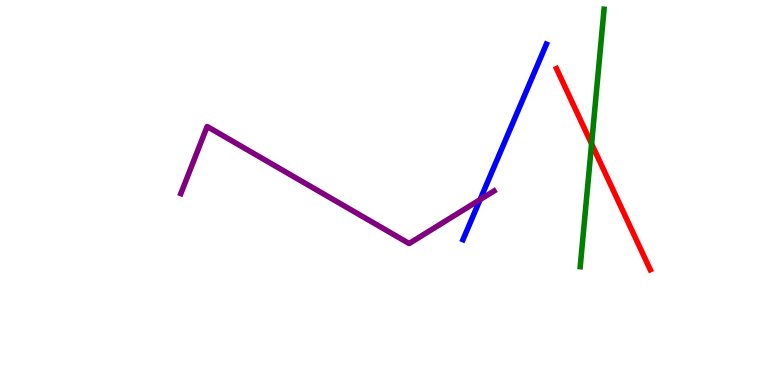[{'lines': ['blue', 'red'], 'intersections': []}, {'lines': ['green', 'red'], 'intersections': [{'x': 7.63, 'y': 6.26}]}, {'lines': ['purple', 'red'], 'intersections': []}, {'lines': ['blue', 'green'], 'intersections': []}, {'lines': ['blue', 'purple'], 'intersections': [{'x': 6.19, 'y': 4.81}]}, {'lines': ['green', 'purple'], 'intersections': []}]